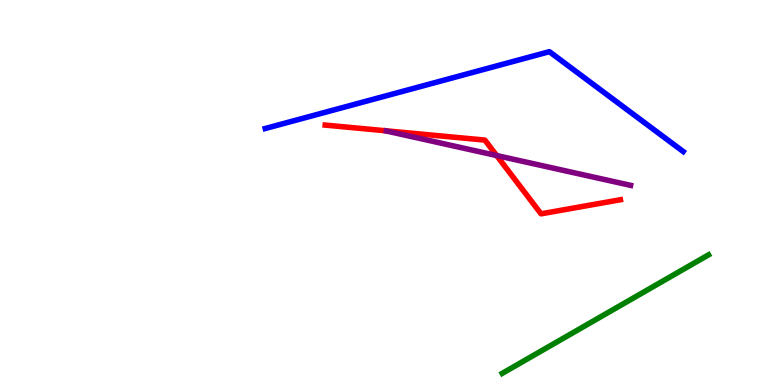[{'lines': ['blue', 'red'], 'intersections': []}, {'lines': ['green', 'red'], 'intersections': []}, {'lines': ['purple', 'red'], 'intersections': [{'x': 6.41, 'y': 5.96}]}, {'lines': ['blue', 'green'], 'intersections': []}, {'lines': ['blue', 'purple'], 'intersections': []}, {'lines': ['green', 'purple'], 'intersections': []}]